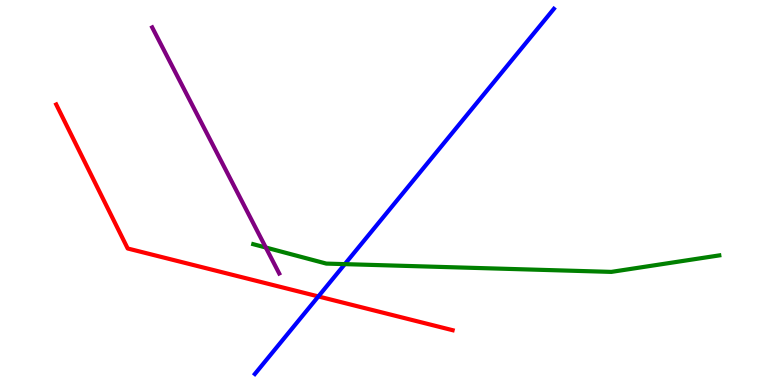[{'lines': ['blue', 'red'], 'intersections': [{'x': 4.11, 'y': 2.3}]}, {'lines': ['green', 'red'], 'intersections': []}, {'lines': ['purple', 'red'], 'intersections': []}, {'lines': ['blue', 'green'], 'intersections': [{'x': 4.45, 'y': 3.14}]}, {'lines': ['blue', 'purple'], 'intersections': []}, {'lines': ['green', 'purple'], 'intersections': [{'x': 3.43, 'y': 3.57}]}]